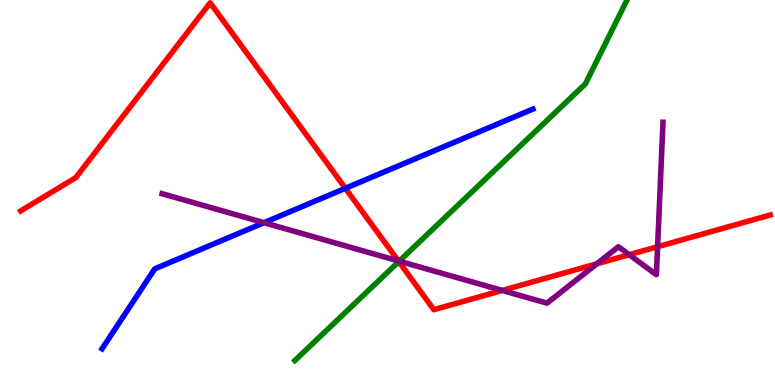[{'lines': ['blue', 'red'], 'intersections': [{'x': 4.46, 'y': 5.11}]}, {'lines': ['green', 'red'], 'intersections': [{'x': 5.15, 'y': 3.21}]}, {'lines': ['purple', 'red'], 'intersections': [{'x': 5.14, 'y': 3.22}, {'x': 6.48, 'y': 2.46}, {'x': 7.7, 'y': 3.15}, {'x': 8.12, 'y': 3.38}, {'x': 8.49, 'y': 3.59}]}, {'lines': ['blue', 'green'], 'intersections': []}, {'lines': ['blue', 'purple'], 'intersections': [{'x': 3.41, 'y': 4.22}]}, {'lines': ['green', 'purple'], 'intersections': [{'x': 5.15, 'y': 3.22}]}]